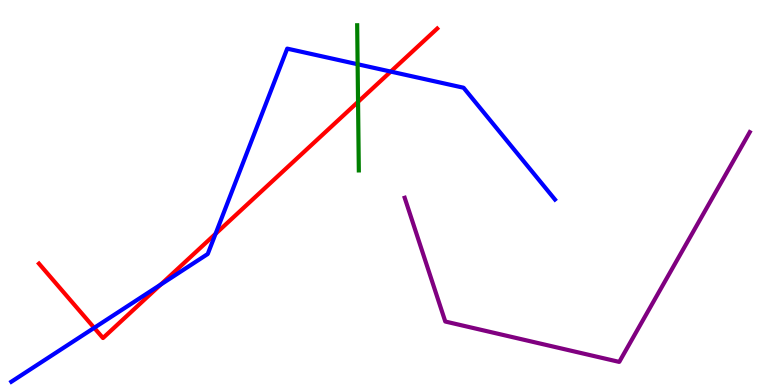[{'lines': ['blue', 'red'], 'intersections': [{'x': 1.22, 'y': 1.48}, {'x': 2.07, 'y': 2.61}, {'x': 2.78, 'y': 3.93}, {'x': 5.04, 'y': 8.14}]}, {'lines': ['green', 'red'], 'intersections': [{'x': 4.62, 'y': 7.35}]}, {'lines': ['purple', 'red'], 'intersections': []}, {'lines': ['blue', 'green'], 'intersections': [{'x': 4.61, 'y': 8.33}]}, {'lines': ['blue', 'purple'], 'intersections': []}, {'lines': ['green', 'purple'], 'intersections': []}]